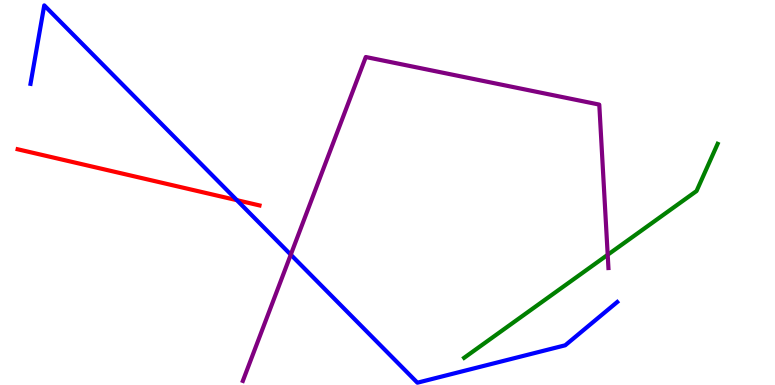[{'lines': ['blue', 'red'], 'intersections': [{'x': 3.06, 'y': 4.8}]}, {'lines': ['green', 'red'], 'intersections': []}, {'lines': ['purple', 'red'], 'intersections': []}, {'lines': ['blue', 'green'], 'intersections': []}, {'lines': ['blue', 'purple'], 'intersections': [{'x': 3.75, 'y': 3.39}]}, {'lines': ['green', 'purple'], 'intersections': [{'x': 7.84, 'y': 3.38}]}]